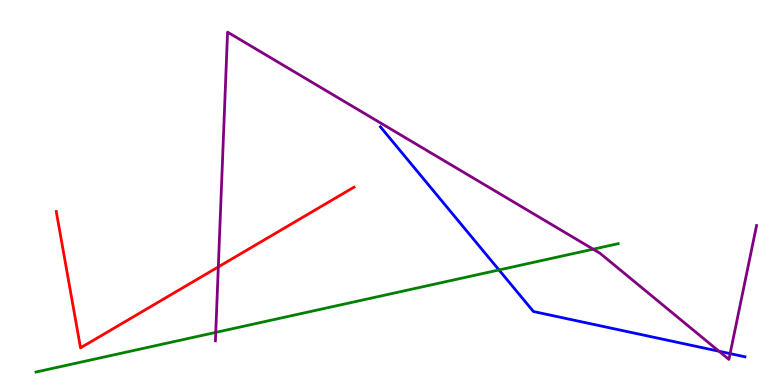[{'lines': ['blue', 'red'], 'intersections': []}, {'lines': ['green', 'red'], 'intersections': []}, {'lines': ['purple', 'red'], 'intersections': [{'x': 2.82, 'y': 3.07}]}, {'lines': ['blue', 'green'], 'intersections': [{'x': 6.44, 'y': 2.99}]}, {'lines': ['blue', 'purple'], 'intersections': [{'x': 9.28, 'y': 0.877}, {'x': 9.42, 'y': 0.815}]}, {'lines': ['green', 'purple'], 'intersections': [{'x': 2.78, 'y': 1.37}, {'x': 7.65, 'y': 3.53}]}]